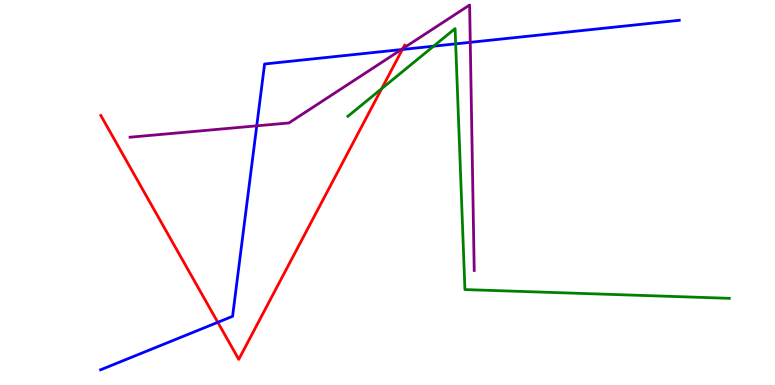[{'lines': ['blue', 'red'], 'intersections': [{'x': 2.81, 'y': 1.63}, {'x': 5.19, 'y': 8.72}]}, {'lines': ['green', 'red'], 'intersections': [{'x': 4.92, 'y': 7.7}]}, {'lines': ['purple', 'red'], 'intersections': [{'x': 5.2, 'y': 8.74}]}, {'lines': ['blue', 'green'], 'intersections': [{'x': 5.59, 'y': 8.8}, {'x': 5.88, 'y': 8.86}]}, {'lines': ['blue', 'purple'], 'intersections': [{'x': 3.31, 'y': 6.73}, {'x': 5.18, 'y': 8.71}, {'x': 6.07, 'y': 8.9}]}, {'lines': ['green', 'purple'], 'intersections': []}]